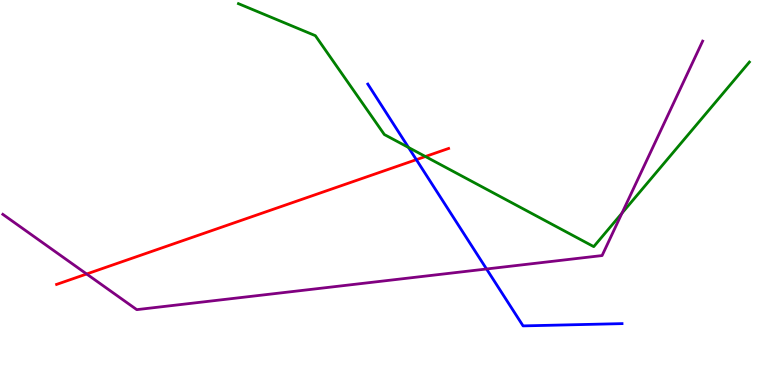[{'lines': ['blue', 'red'], 'intersections': [{'x': 5.37, 'y': 5.85}]}, {'lines': ['green', 'red'], 'intersections': [{'x': 5.49, 'y': 5.93}]}, {'lines': ['purple', 'red'], 'intersections': [{'x': 1.12, 'y': 2.88}]}, {'lines': ['blue', 'green'], 'intersections': [{'x': 5.27, 'y': 6.17}]}, {'lines': ['blue', 'purple'], 'intersections': [{'x': 6.28, 'y': 3.01}]}, {'lines': ['green', 'purple'], 'intersections': [{'x': 8.03, 'y': 4.46}]}]